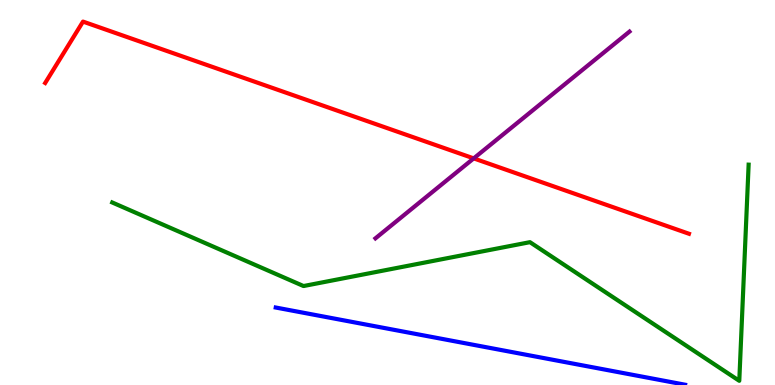[{'lines': ['blue', 'red'], 'intersections': []}, {'lines': ['green', 'red'], 'intersections': []}, {'lines': ['purple', 'red'], 'intersections': [{'x': 6.11, 'y': 5.89}]}, {'lines': ['blue', 'green'], 'intersections': []}, {'lines': ['blue', 'purple'], 'intersections': []}, {'lines': ['green', 'purple'], 'intersections': []}]